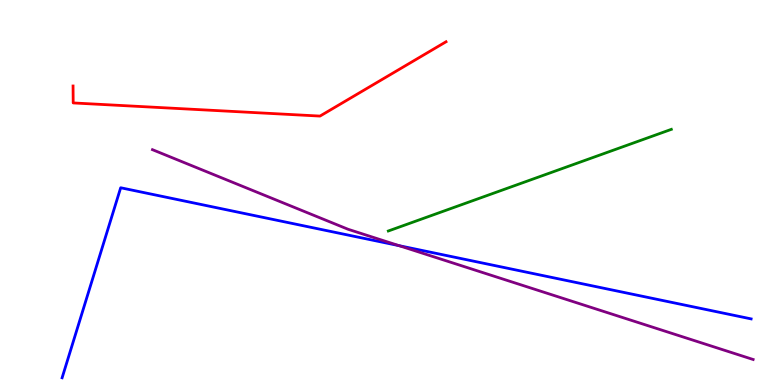[{'lines': ['blue', 'red'], 'intersections': []}, {'lines': ['green', 'red'], 'intersections': []}, {'lines': ['purple', 'red'], 'intersections': []}, {'lines': ['blue', 'green'], 'intersections': []}, {'lines': ['blue', 'purple'], 'intersections': [{'x': 5.15, 'y': 3.62}]}, {'lines': ['green', 'purple'], 'intersections': []}]